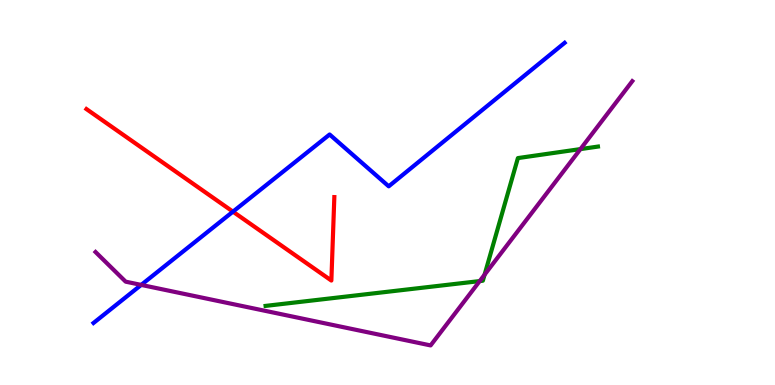[{'lines': ['blue', 'red'], 'intersections': [{'x': 3.01, 'y': 4.5}]}, {'lines': ['green', 'red'], 'intersections': []}, {'lines': ['purple', 'red'], 'intersections': []}, {'lines': ['blue', 'green'], 'intersections': []}, {'lines': ['blue', 'purple'], 'intersections': [{'x': 1.82, 'y': 2.6}]}, {'lines': ['green', 'purple'], 'intersections': [{'x': 6.19, 'y': 2.7}, {'x': 6.25, 'y': 2.86}, {'x': 7.49, 'y': 6.13}]}]